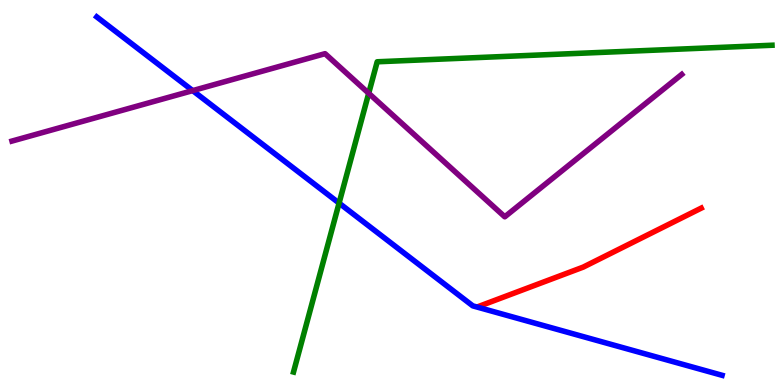[{'lines': ['blue', 'red'], 'intersections': []}, {'lines': ['green', 'red'], 'intersections': []}, {'lines': ['purple', 'red'], 'intersections': []}, {'lines': ['blue', 'green'], 'intersections': [{'x': 4.38, 'y': 4.72}]}, {'lines': ['blue', 'purple'], 'intersections': [{'x': 2.49, 'y': 7.65}]}, {'lines': ['green', 'purple'], 'intersections': [{'x': 4.76, 'y': 7.58}]}]